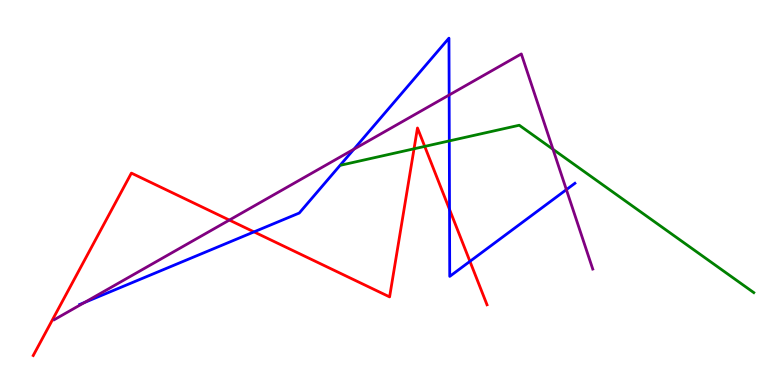[{'lines': ['blue', 'red'], 'intersections': [{'x': 3.28, 'y': 3.98}, {'x': 5.8, 'y': 4.56}, {'x': 6.06, 'y': 3.21}]}, {'lines': ['green', 'red'], 'intersections': [{'x': 5.34, 'y': 6.14}, {'x': 5.48, 'y': 6.2}]}, {'lines': ['purple', 'red'], 'intersections': [{'x': 2.96, 'y': 4.28}]}, {'lines': ['blue', 'green'], 'intersections': [{'x': 5.8, 'y': 6.34}]}, {'lines': ['blue', 'purple'], 'intersections': [{'x': 1.09, 'y': 2.14}, {'x': 4.57, 'y': 6.12}, {'x': 5.8, 'y': 7.53}, {'x': 7.31, 'y': 5.07}]}, {'lines': ['green', 'purple'], 'intersections': [{'x': 7.14, 'y': 6.12}]}]